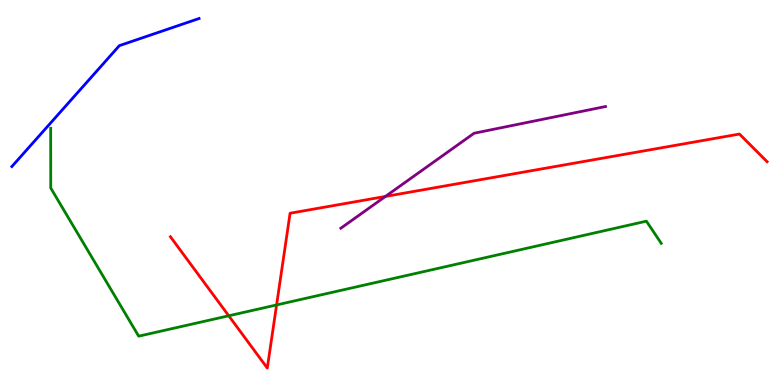[{'lines': ['blue', 'red'], 'intersections': []}, {'lines': ['green', 'red'], 'intersections': [{'x': 2.95, 'y': 1.8}, {'x': 3.57, 'y': 2.08}]}, {'lines': ['purple', 'red'], 'intersections': [{'x': 4.97, 'y': 4.9}]}, {'lines': ['blue', 'green'], 'intersections': []}, {'lines': ['blue', 'purple'], 'intersections': []}, {'lines': ['green', 'purple'], 'intersections': []}]